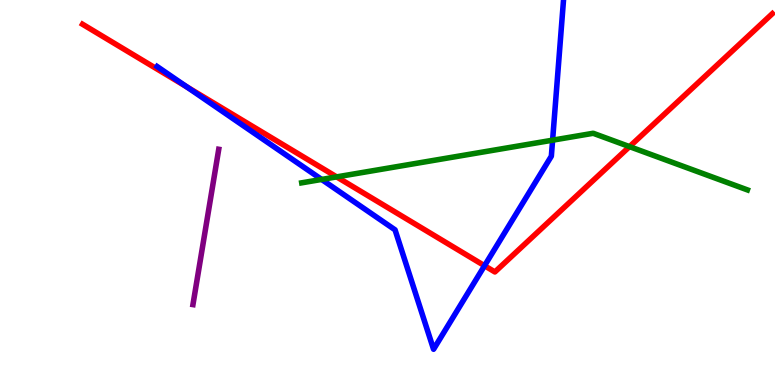[{'lines': ['blue', 'red'], 'intersections': [{'x': 2.41, 'y': 7.74}, {'x': 6.25, 'y': 3.1}]}, {'lines': ['green', 'red'], 'intersections': [{'x': 4.34, 'y': 5.41}, {'x': 8.12, 'y': 6.19}]}, {'lines': ['purple', 'red'], 'intersections': []}, {'lines': ['blue', 'green'], 'intersections': [{'x': 4.15, 'y': 5.34}, {'x': 7.13, 'y': 6.36}]}, {'lines': ['blue', 'purple'], 'intersections': []}, {'lines': ['green', 'purple'], 'intersections': []}]